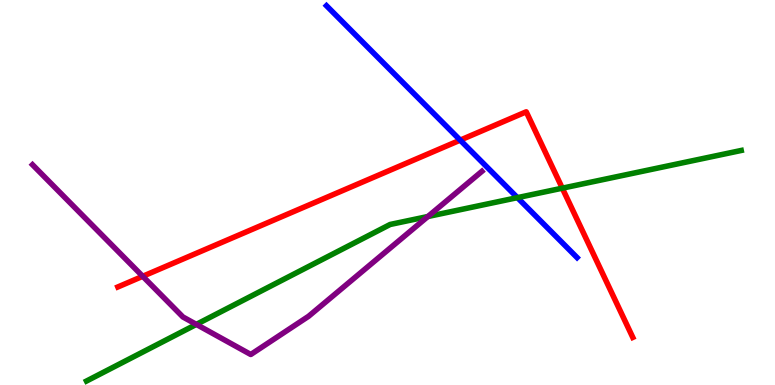[{'lines': ['blue', 'red'], 'intersections': [{'x': 5.94, 'y': 6.36}]}, {'lines': ['green', 'red'], 'intersections': [{'x': 7.26, 'y': 5.11}]}, {'lines': ['purple', 'red'], 'intersections': [{'x': 1.84, 'y': 2.82}]}, {'lines': ['blue', 'green'], 'intersections': [{'x': 6.68, 'y': 4.87}]}, {'lines': ['blue', 'purple'], 'intersections': []}, {'lines': ['green', 'purple'], 'intersections': [{'x': 2.53, 'y': 1.57}, {'x': 5.52, 'y': 4.38}]}]